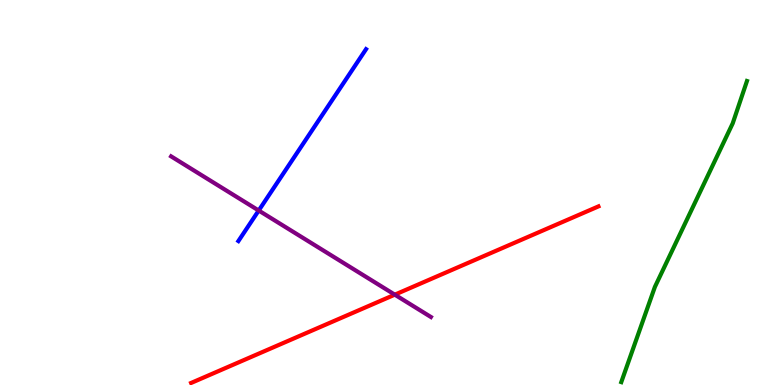[{'lines': ['blue', 'red'], 'intersections': []}, {'lines': ['green', 'red'], 'intersections': []}, {'lines': ['purple', 'red'], 'intersections': [{'x': 5.09, 'y': 2.35}]}, {'lines': ['blue', 'green'], 'intersections': []}, {'lines': ['blue', 'purple'], 'intersections': [{'x': 3.34, 'y': 4.53}]}, {'lines': ['green', 'purple'], 'intersections': []}]